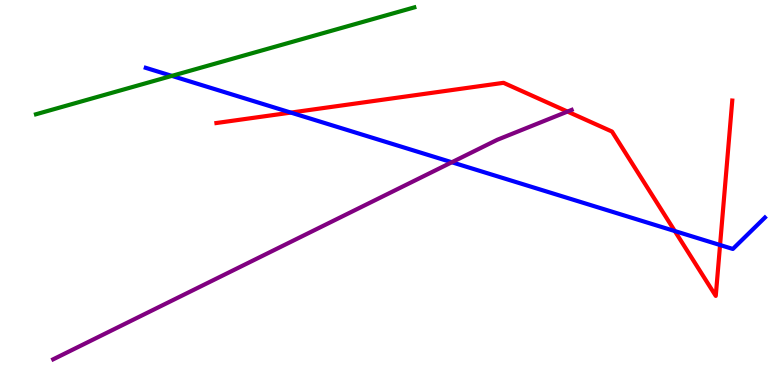[{'lines': ['blue', 'red'], 'intersections': [{'x': 3.75, 'y': 7.08}, {'x': 8.71, 'y': 4.0}, {'x': 9.29, 'y': 3.64}]}, {'lines': ['green', 'red'], 'intersections': []}, {'lines': ['purple', 'red'], 'intersections': [{'x': 7.32, 'y': 7.1}]}, {'lines': ['blue', 'green'], 'intersections': [{'x': 2.22, 'y': 8.03}]}, {'lines': ['blue', 'purple'], 'intersections': [{'x': 5.83, 'y': 5.79}]}, {'lines': ['green', 'purple'], 'intersections': []}]